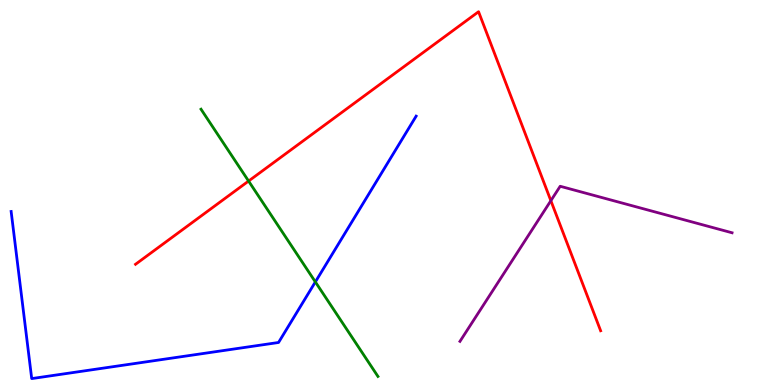[{'lines': ['blue', 'red'], 'intersections': []}, {'lines': ['green', 'red'], 'intersections': [{'x': 3.21, 'y': 5.3}]}, {'lines': ['purple', 'red'], 'intersections': [{'x': 7.11, 'y': 4.79}]}, {'lines': ['blue', 'green'], 'intersections': [{'x': 4.07, 'y': 2.68}]}, {'lines': ['blue', 'purple'], 'intersections': []}, {'lines': ['green', 'purple'], 'intersections': []}]